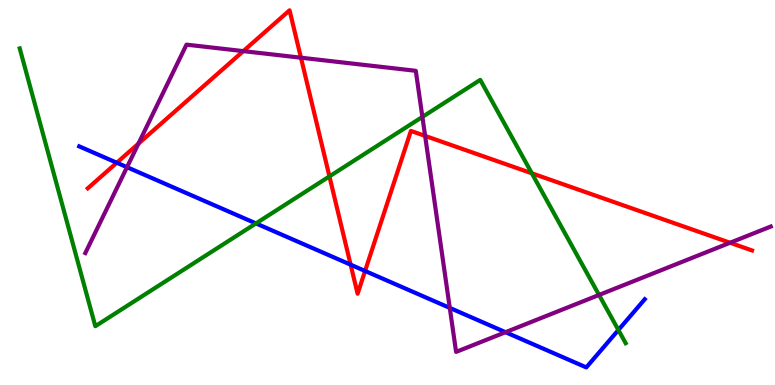[{'lines': ['blue', 'red'], 'intersections': [{'x': 1.51, 'y': 5.77}, {'x': 4.52, 'y': 3.13}, {'x': 4.71, 'y': 2.96}]}, {'lines': ['green', 'red'], 'intersections': [{'x': 4.25, 'y': 5.42}, {'x': 6.86, 'y': 5.5}]}, {'lines': ['purple', 'red'], 'intersections': [{'x': 1.79, 'y': 6.27}, {'x': 3.14, 'y': 8.67}, {'x': 3.88, 'y': 8.5}, {'x': 5.49, 'y': 6.47}, {'x': 9.42, 'y': 3.69}]}, {'lines': ['blue', 'green'], 'intersections': [{'x': 3.3, 'y': 4.2}, {'x': 7.98, 'y': 1.43}]}, {'lines': ['blue', 'purple'], 'intersections': [{'x': 1.64, 'y': 5.66}, {'x': 5.8, 'y': 2.0}, {'x': 6.52, 'y': 1.37}]}, {'lines': ['green', 'purple'], 'intersections': [{'x': 5.45, 'y': 6.96}, {'x': 7.73, 'y': 2.34}]}]